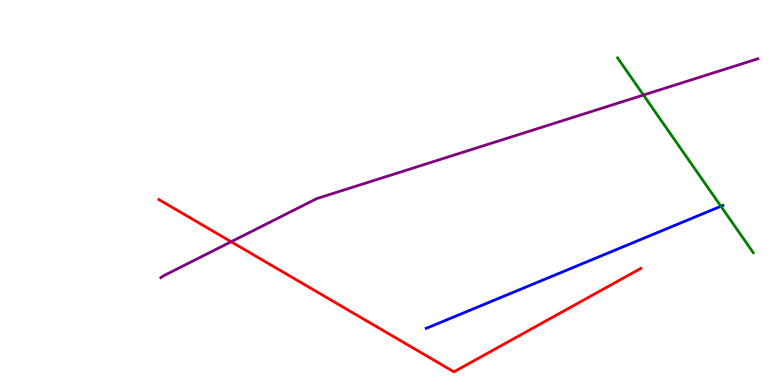[{'lines': ['blue', 'red'], 'intersections': []}, {'lines': ['green', 'red'], 'intersections': []}, {'lines': ['purple', 'red'], 'intersections': [{'x': 2.98, 'y': 3.72}]}, {'lines': ['blue', 'green'], 'intersections': [{'x': 9.3, 'y': 4.64}]}, {'lines': ['blue', 'purple'], 'intersections': []}, {'lines': ['green', 'purple'], 'intersections': [{'x': 8.3, 'y': 7.53}]}]